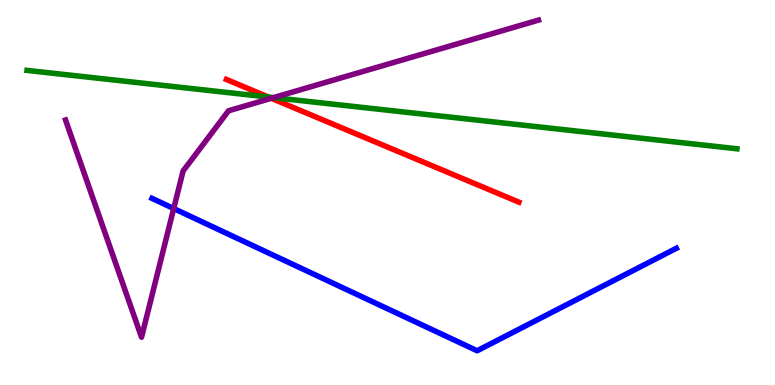[{'lines': ['blue', 'red'], 'intersections': []}, {'lines': ['green', 'red'], 'intersections': [{'x': 3.46, 'y': 7.48}]}, {'lines': ['purple', 'red'], 'intersections': [{'x': 3.5, 'y': 7.45}]}, {'lines': ['blue', 'green'], 'intersections': []}, {'lines': ['blue', 'purple'], 'intersections': [{'x': 2.24, 'y': 4.58}]}, {'lines': ['green', 'purple'], 'intersections': [{'x': 3.53, 'y': 7.46}]}]